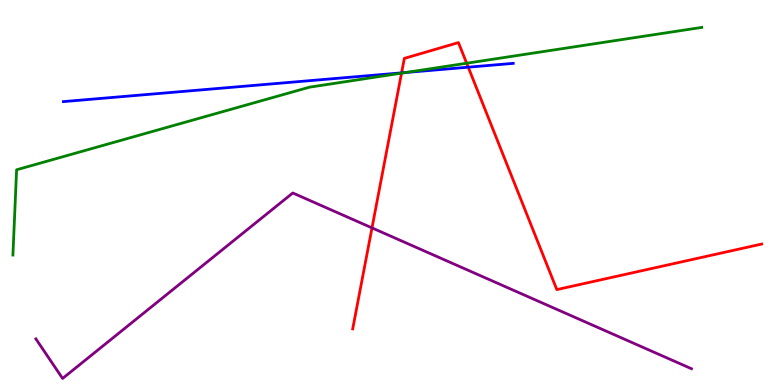[{'lines': ['blue', 'red'], 'intersections': [{'x': 5.18, 'y': 8.11}, {'x': 6.04, 'y': 8.25}]}, {'lines': ['green', 'red'], 'intersections': [{'x': 5.18, 'y': 8.1}, {'x': 6.02, 'y': 8.36}]}, {'lines': ['purple', 'red'], 'intersections': [{'x': 4.8, 'y': 4.08}]}, {'lines': ['blue', 'green'], 'intersections': [{'x': 5.24, 'y': 8.12}]}, {'lines': ['blue', 'purple'], 'intersections': []}, {'lines': ['green', 'purple'], 'intersections': []}]